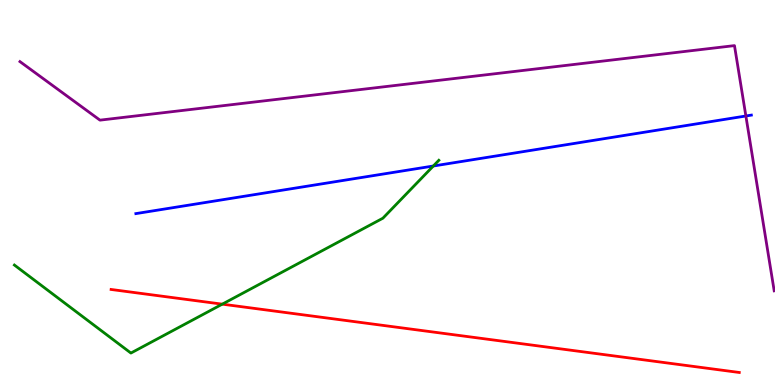[{'lines': ['blue', 'red'], 'intersections': []}, {'lines': ['green', 'red'], 'intersections': [{'x': 2.87, 'y': 2.1}]}, {'lines': ['purple', 'red'], 'intersections': []}, {'lines': ['blue', 'green'], 'intersections': [{'x': 5.59, 'y': 5.69}]}, {'lines': ['blue', 'purple'], 'intersections': [{'x': 9.62, 'y': 6.99}]}, {'lines': ['green', 'purple'], 'intersections': []}]